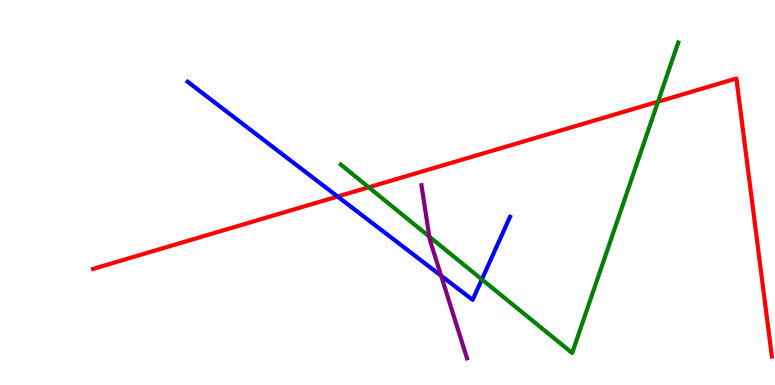[{'lines': ['blue', 'red'], 'intersections': [{'x': 4.36, 'y': 4.9}]}, {'lines': ['green', 'red'], 'intersections': [{'x': 4.76, 'y': 5.13}, {'x': 8.49, 'y': 7.36}]}, {'lines': ['purple', 'red'], 'intersections': []}, {'lines': ['blue', 'green'], 'intersections': [{'x': 6.22, 'y': 2.74}]}, {'lines': ['blue', 'purple'], 'intersections': [{'x': 5.69, 'y': 2.84}]}, {'lines': ['green', 'purple'], 'intersections': [{'x': 5.54, 'y': 3.85}]}]